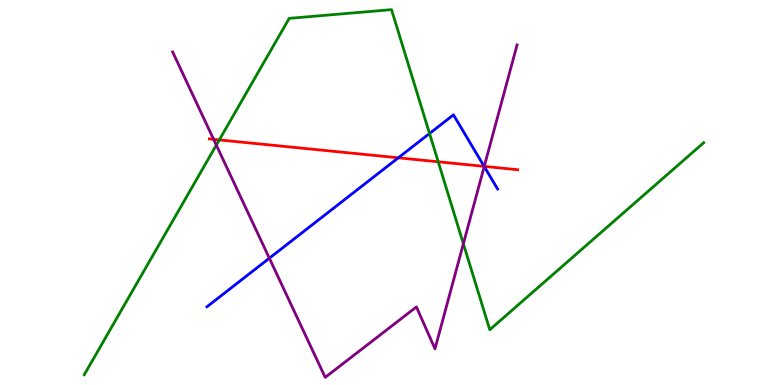[{'lines': ['blue', 'red'], 'intersections': [{'x': 5.14, 'y': 5.9}, {'x': 6.25, 'y': 5.68}]}, {'lines': ['green', 'red'], 'intersections': [{'x': 2.83, 'y': 6.37}, {'x': 5.65, 'y': 5.8}]}, {'lines': ['purple', 'red'], 'intersections': [{'x': 2.76, 'y': 6.38}, {'x': 6.25, 'y': 5.68}]}, {'lines': ['blue', 'green'], 'intersections': [{'x': 5.54, 'y': 6.53}]}, {'lines': ['blue', 'purple'], 'intersections': [{'x': 3.48, 'y': 3.29}, {'x': 6.25, 'y': 5.67}]}, {'lines': ['green', 'purple'], 'intersections': [{'x': 2.79, 'y': 6.23}, {'x': 5.98, 'y': 3.67}]}]